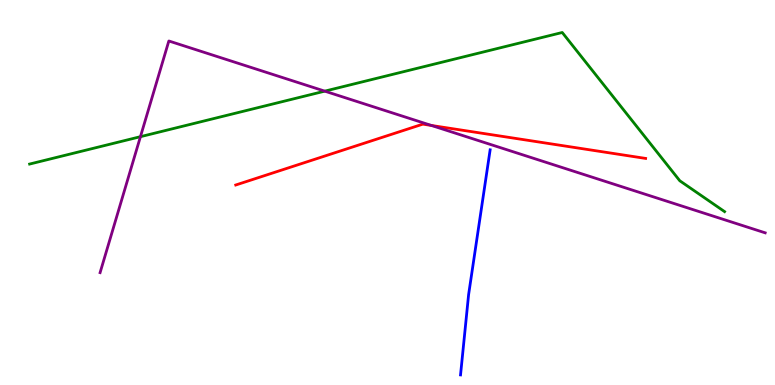[{'lines': ['blue', 'red'], 'intersections': []}, {'lines': ['green', 'red'], 'intersections': []}, {'lines': ['purple', 'red'], 'intersections': [{'x': 5.57, 'y': 6.74}]}, {'lines': ['blue', 'green'], 'intersections': []}, {'lines': ['blue', 'purple'], 'intersections': []}, {'lines': ['green', 'purple'], 'intersections': [{'x': 1.81, 'y': 6.45}, {'x': 4.19, 'y': 7.63}]}]